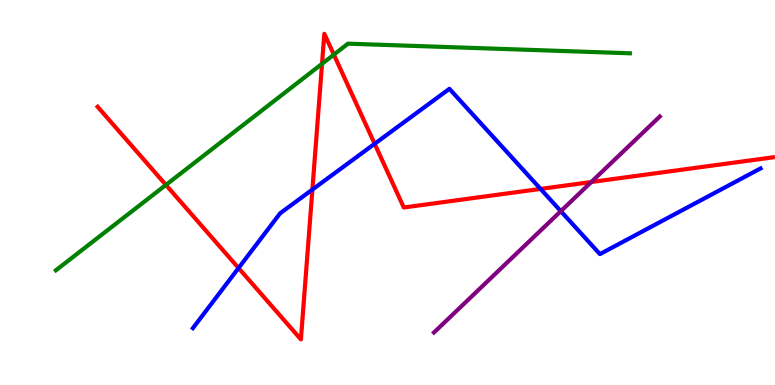[{'lines': ['blue', 'red'], 'intersections': [{'x': 3.08, 'y': 3.04}, {'x': 4.03, 'y': 5.08}, {'x': 4.83, 'y': 6.27}, {'x': 6.97, 'y': 5.09}]}, {'lines': ['green', 'red'], 'intersections': [{'x': 2.14, 'y': 5.2}, {'x': 4.16, 'y': 8.34}, {'x': 4.31, 'y': 8.58}]}, {'lines': ['purple', 'red'], 'intersections': [{'x': 7.63, 'y': 5.27}]}, {'lines': ['blue', 'green'], 'intersections': []}, {'lines': ['blue', 'purple'], 'intersections': [{'x': 7.24, 'y': 4.51}]}, {'lines': ['green', 'purple'], 'intersections': []}]